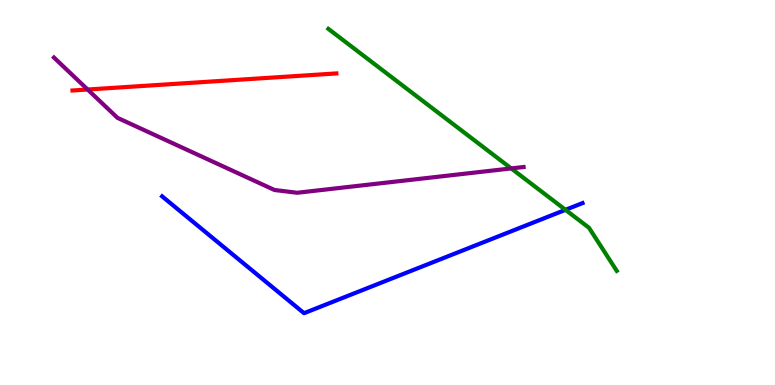[{'lines': ['blue', 'red'], 'intersections': []}, {'lines': ['green', 'red'], 'intersections': []}, {'lines': ['purple', 'red'], 'intersections': [{'x': 1.13, 'y': 7.67}]}, {'lines': ['blue', 'green'], 'intersections': [{'x': 7.3, 'y': 4.55}]}, {'lines': ['blue', 'purple'], 'intersections': []}, {'lines': ['green', 'purple'], 'intersections': [{'x': 6.6, 'y': 5.63}]}]